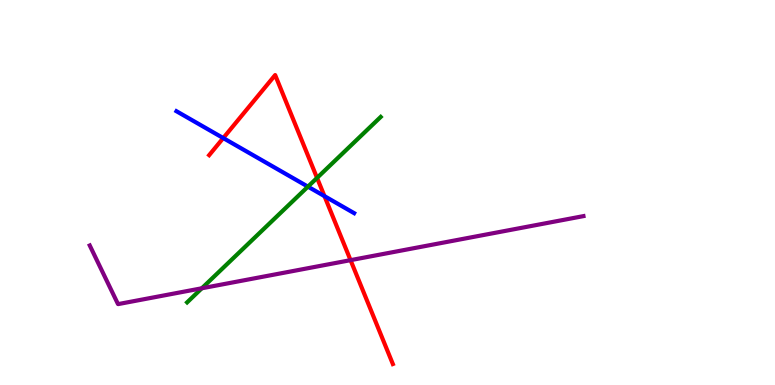[{'lines': ['blue', 'red'], 'intersections': [{'x': 2.88, 'y': 6.41}, {'x': 4.19, 'y': 4.91}]}, {'lines': ['green', 'red'], 'intersections': [{'x': 4.09, 'y': 5.38}]}, {'lines': ['purple', 'red'], 'intersections': [{'x': 4.52, 'y': 3.24}]}, {'lines': ['blue', 'green'], 'intersections': [{'x': 3.97, 'y': 5.15}]}, {'lines': ['blue', 'purple'], 'intersections': []}, {'lines': ['green', 'purple'], 'intersections': [{'x': 2.6, 'y': 2.51}]}]